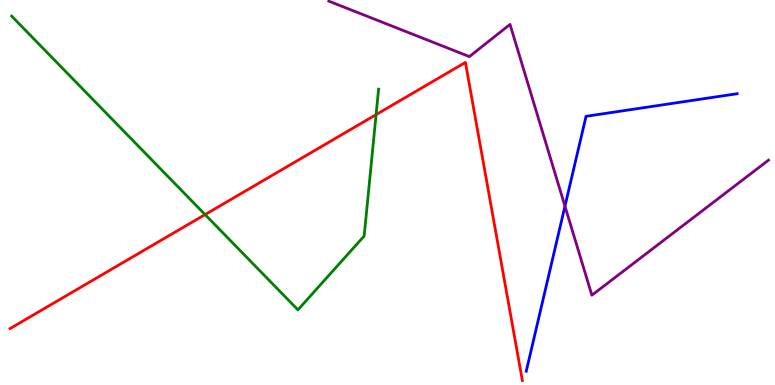[{'lines': ['blue', 'red'], 'intersections': []}, {'lines': ['green', 'red'], 'intersections': [{'x': 2.65, 'y': 4.43}, {'x': 4.85, 'y': 7.02}]}, {'lines': ['purple', 'red'], 'intersections': []}, {'lines': ['blue', 'green'], 'intersections': []}, {'lines': ['blue', 'purple'], 'intersections': [{'x': 7.29, 'y': 4.65}]}, {'lines': ['green', 'purple'], 'intersections': []}]